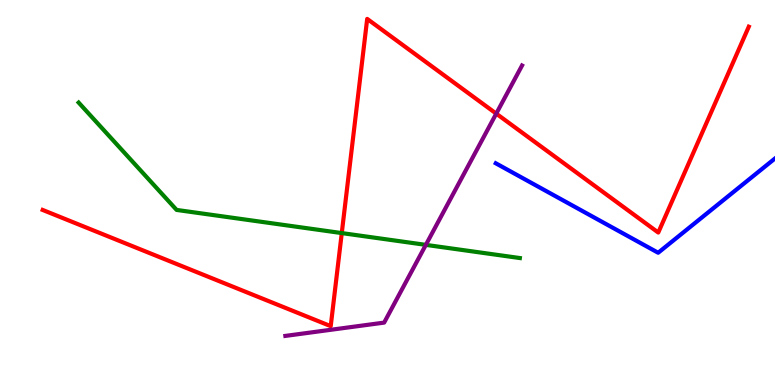[{'lines': ['blue', 'red'], 'intersections': []}, {'lines': ['green', 'red'], 'intersections': [{'x': 4.41, 'y': 3.95}]}, {'lines': ['purple', 'red'], 'intersections': [{'x': 6.4, 'y': 7.05}]}, {'lines': ['blue', 'green'], 'intersections': []}, {'lines': ['blue', 'purple'], 'intersections': []}, {'lines': ['green', 'purple'], 'intersections': [{'x': 5.49, 'y': 3.64}]}]